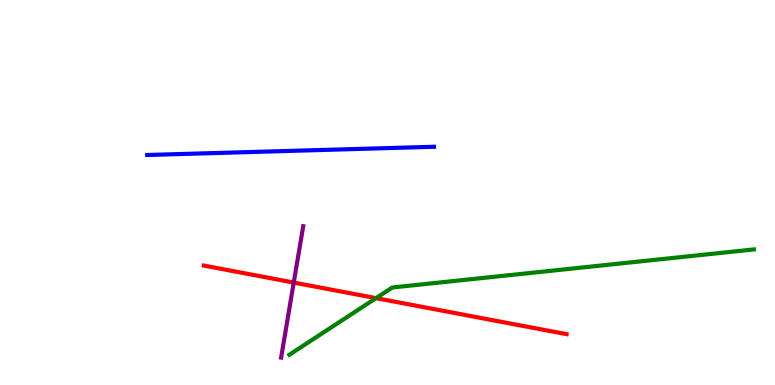[{'lines': ['blue', 'red'], 'intersections': []}, {'lines': ['green', 'red'], 'intersections': [{'x': 4.85, 'y': 2.26}]}, {'lines': ['purple', 'red'], 'intersections': [{'x': 3.79, 'y': 2.66}]}, {'lines': ['blue', 'green'], 'intersections': []}, {'lines': ['blue', 'purple'], 'intersections': []}, {'lines': ['green', 'purple'], 'intersections': []}]